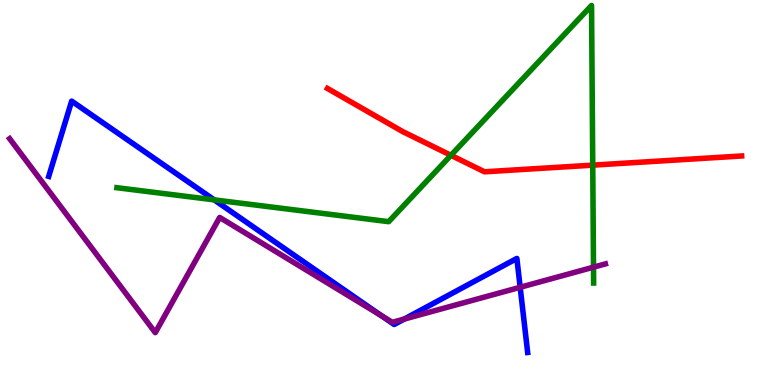[{'lines': ['blue', 'red'], 'intersections': []}, {'lines': ['green', 'red'], 'intersections': [{'x': 5.82, 'y': 5.97}, {'x': 7.65, 'y': 5.71}]}, {'lines': ['purple', 'red'], 'intersections': []}, {'lines': ['blue', 'green'], 'intersections': [{'x': 2.76, 'y': 4.81}]}, {'lines': ['blue', 'purple'], 'intersections': [{'x': 4.92, 'y': 1.8}, {'x': 5.22, 'y': 1.71}, {'x': 6.71, 'y': 2.54}]}, {'lines': ['green', 'purple'], 'intersections': [{'x': 7.66, 'y': 3.06}]}]